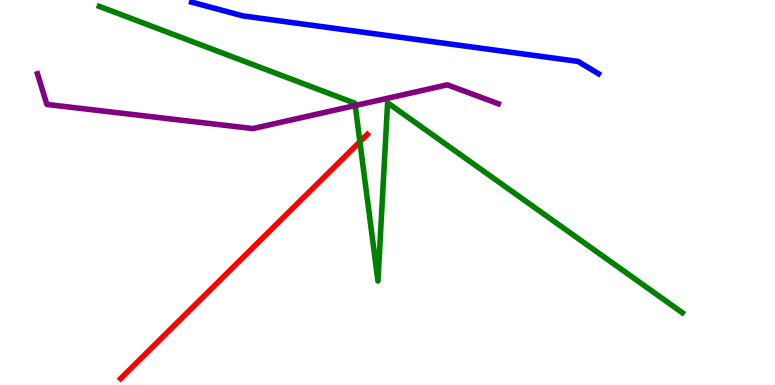[{'lines': ['blue', 'red'], 'intersections': []}, {'lines': ['green', 'red'], 'intersections': [{'x': 4.64, 'y': 6.32}]}, {'lines': ['purple', 'red'], 'intersections': []}, {'lines': ['blue', 'green'], 'intersections': []}, {'lines': ['blue', 'purple'], 'intersections': []}, {'lines': ['green', 'purple'], 'intersections': [{'x': 4.58, 'y': 7.26}]}]